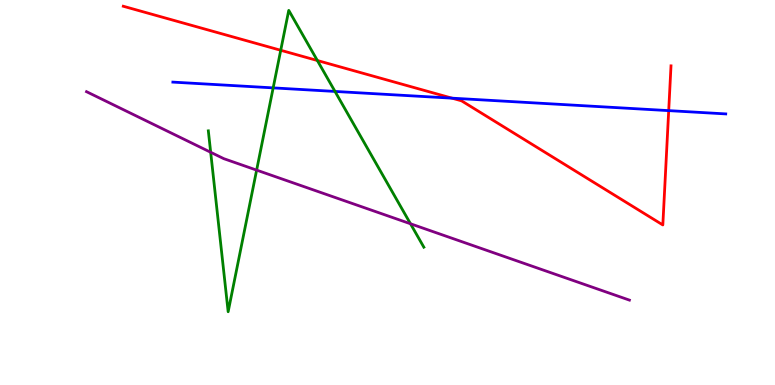[{'lines': ['blue', 'red'], 'intersections': [{'x': 5.83, 'y': 7.45}, {'x': 8.63, 'y': 7.13}]}, {'lines': ['green', 'red'], 'intersections': [{'x': 3.62, 'y': 8.69}, {'x': 4.1, 'y': 8.43}]}, {'lines': ['purple', 'red'], 'intersections': []}, {'lines': ['blue', 'green'], 'intersections': [{'x': 3.52, 'y': 7.72}, {'x': 4.32, 'y': 7.63}]}, {'lines': ['blue', 'purple'], 'intersections': []}, {'lines': ['green', 'purple'], 'intersections': [{'x': 2.72, 'y': 6.04}, {'x': 3.31, 'y': 5.58}, {'x': 5.3, 'y': 4.19}]}]